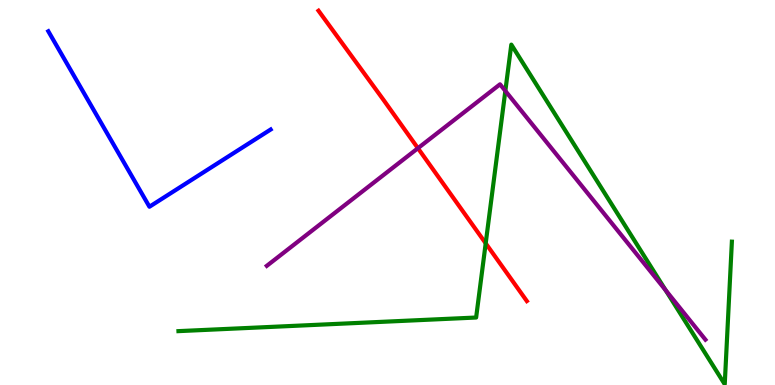[{'lines': ['blue', 'red'], 'intersections': []}, {'lines': ['green', 'red'], 'intersections': [{'x': 6.27, 'y': 3.68}]}, {'lines': ['purple', 'red'], 'intersections': [{'x': 5.39, 'y': 6.15}]}, {'lines': ['blue', 'green'], 'intersections': []}, {'lines': ['blue', 'purple'], 'intersections': []}, {'lines': ['green', 'purple'], 'intersections': [{'x': 6.52, 'y': 7.64}, {'x': 8.59, 'y': 2.46}]}]